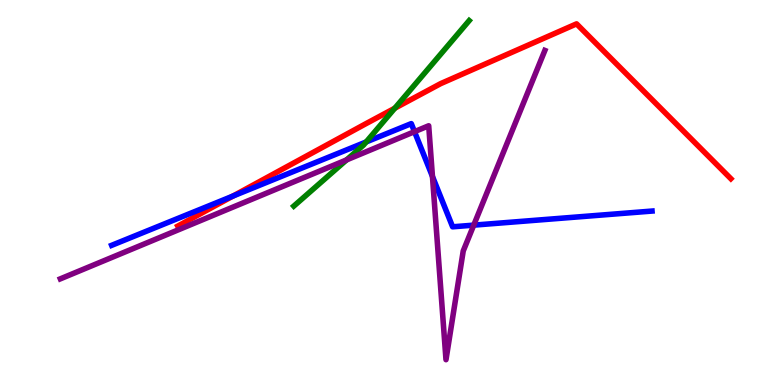[{'lines': ['blue', 'red'], 'intersections': [{'x': 3.01, 'y': 4.91}]}, {'lines': ['green', 'red'], 'intersections': [{'x': 5.09, 'y': 7.19}]}, {'lines': ['purple', 'red'], 'intersections': []}, {'lines': ['blue', 'green'], 'intersections': [{'x': 4.72, 'y': 6.31}]}, {'lines': ['blue', 'purple'], 'intersections': [{'x': 5.35, 'y': 6.58}, {'x': 5.58, 'y': 5.42}, {'x': 6.11, 'y': 4.15}]}, {'lines': ['green', 'purple'], 'intersections': [{'x': 4.47, 'y': 5.85}]}]